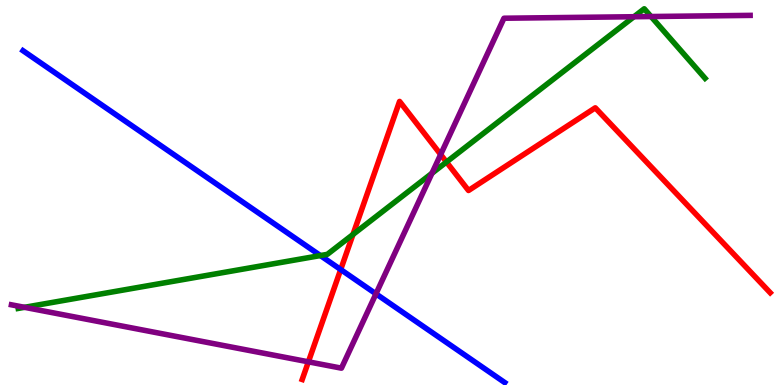[{'lines': ['blue', 'red'], 'intersections': [{'x': 4.4, 'y': 3.0}]}, {'lines': ['green', 'red'], 'intersections': [{'x': 4.55, 'y': 3.91}, {'x': 5.76, 'y': 5.79}]}, {'lines': ['purple', 'red'], 'intersections': [{'x': 3.98, 'y': 0.602}, {'x': 5.69, 'y': 5.99}]}, {'lines': ['blue', 'green'], 'intersections': [{'x': 4.13, 'y': 3.36}]}, {'lines': ['blue', 'purple'], 'intersections': [{'x': 4.85, 'y': 2.37}]}, {'lines': ['green', 'purple'], 'intersections': [{'x': 0.316, 'y': 2.02}, {'x': 5.57, 'y': 5.5}, {'x': 8.18, 'y': 9.57}, {'x': 8.4, 'y': 9.57}]}]